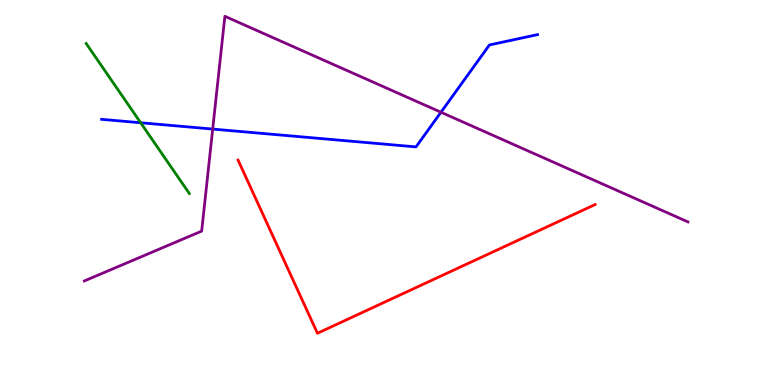[{'lines': ['blue', 'red'], 'intersections': []}, {'lines': ['green', 'red'], 'intersections': []}, {'lines': ['purple', 'red'], 'intersections': []}, {'lines': ['blue', 'green'], 'intersections': [{'x': 1.82, 'y': 6.81}]}, {'lines': ['blue', 'purple'], 'intersections': [{'x': 2.74, 'y': 6.65}, {'x': 5.69, 'y': 7.08}]}, {'lines': ['green', 'purple'], 'intersections': []}]